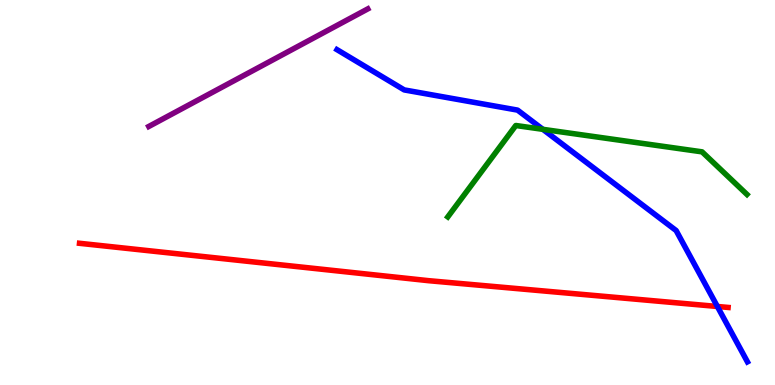[{'lines': ['blue', 'red'], 'intersections': [{'x': 9.26, 'y': 2.04}]}, {'lines': ['green', 'red'], 'intersections': []}, {'lines': ['purple', 'red'], 'intersections': []}, {'lines': ['blue', 'green'], 'intersections': [{'x': 7.0, 'y': 6.64}]}, {'lines': ['blue', 'purple'], 'intersections': []}, {'lines': ['green', 'purple'], 'intersections': []}]